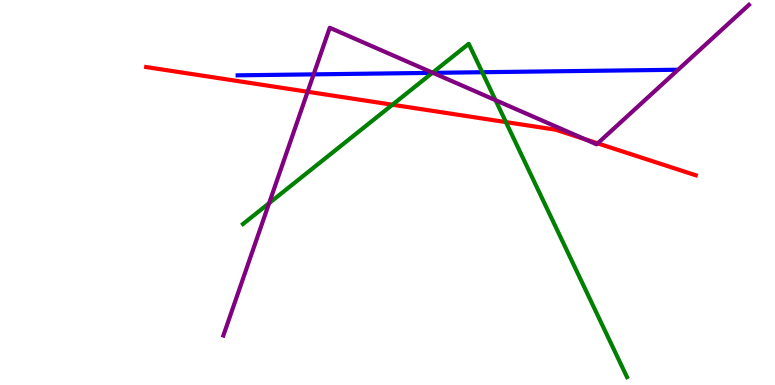[{'lines': ['blue', 'red'], 'intersections': []}, {'lines': ['green', 'red'], 'intersections': [{'x': 5.06, 'y': 7.28}, {'x': 6.53, 'y': 6.83}]}, {'lines': ['purple', 'red'], 'intersections': [{'x': 3.97, 'y': 7.62}, {'x': 7.55, 'y': 6.38}, {'x': 7.71, 'y': 6.28}]}, {'lines': ['blue', 'green'], 'intersections': [{'x': 5.58, 'y': 8.11}, {'x': 6.22, 'y': 8.12}]}, {'lines': ['blue', 'purple'], 'intersections': [{'x': 4.05, 'y': 8.07}, {'x': 5.59, 'y': 8.11}]}, {'lines': ['green', 'purple'], 'intersections': [{'x': 3.47, 'y': 4.72}, {'x': 5.58, 'y': 8.11}, {'x': 6.39, 'y': 7.4}]}]